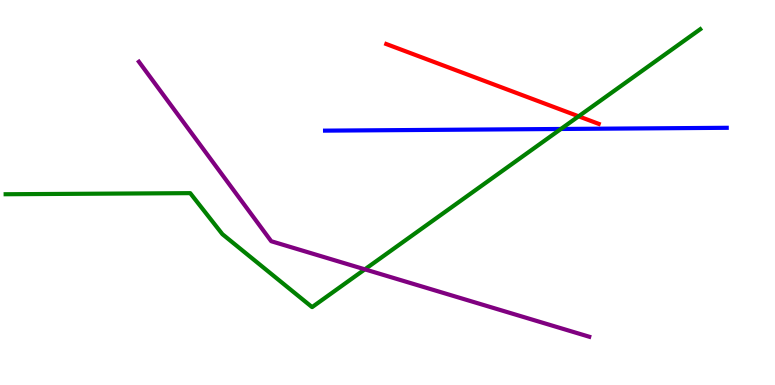[{'lines': ['blue', 'red'], 'intersections': []}, {'lines': ['green', 'red'], 'intersections': [{'x': 7.47, 'y': 6.98}]}, {'lines': ['purple', 'red'], 'intersections': []}, {'lines': ['blue', 'green'], 'intersections': [{'x': 7.24, 'y': 6.65}]}, {'lines': ['blue', 'purple'], 'intersections': []}, {'lines': ['green', 'purple'], 'intersections': [{'x': 4.71, 'y': 3.0}]}]